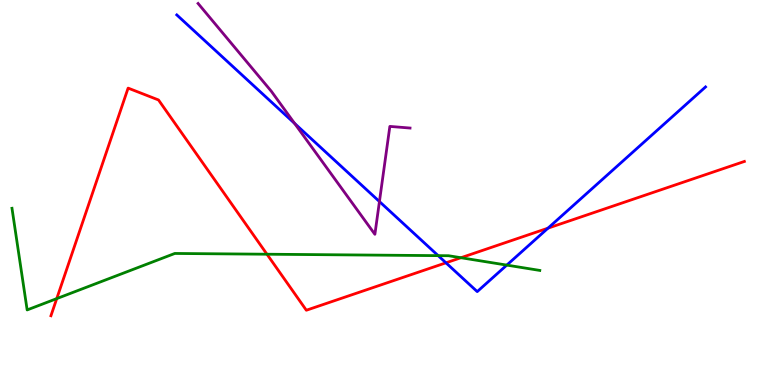[{'lines': ['blue', 'red'], 'intersections': [{'x': 5.75, 'y': 3.17}, {'x': 7.07, 'y': 4.07}]}, {'lines': ['green', 'red'], 'intersections': [{'x': 0.732, 'y': 2.24}, {'x': 3.44, 'y': 3.4}, {'x': 5.95, 'y': 3.31}]}, {'lines': ['purple', 'red'], 'intersections': []}, {'lines': ['blue', 'green'], 'intersections': [{'x': 5.65, 'y': 3.36}, {'x': 6.54, 'y': 3.11}]}, {'lines': ['blue', 'purple'], 'intersections': [{'x': 3.8, 'y': 6.79}, {'x': 4.9, 'y': 4.77}]}, {'lines': ['green', 'purple'], 'intersections': []}]